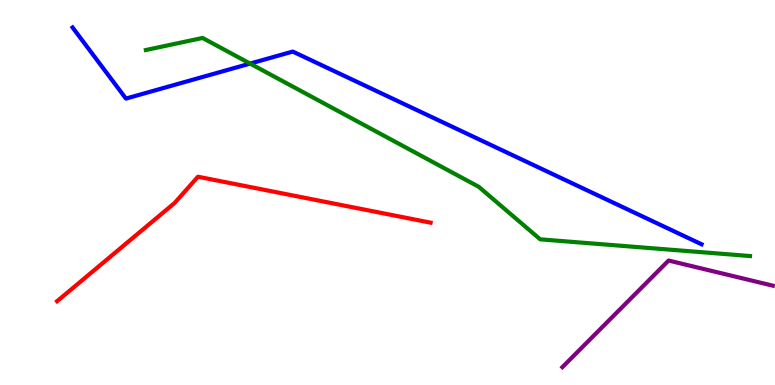[{'lines': ['blue', 'red'], 'intersections': []}, {'lines': ['green', 'red'], 'intersections': []}, {'lines': ['purple', 'red'], 'intersections': []}, {'lines': ['blue', 'green'], 'intersections': [{'x': 3.23, 'y': 8.35}]}, {'lines': ['blue', 'purple'], 'intersections': []}, {'lines': ['green', 'purple'], 'intersections': []}]